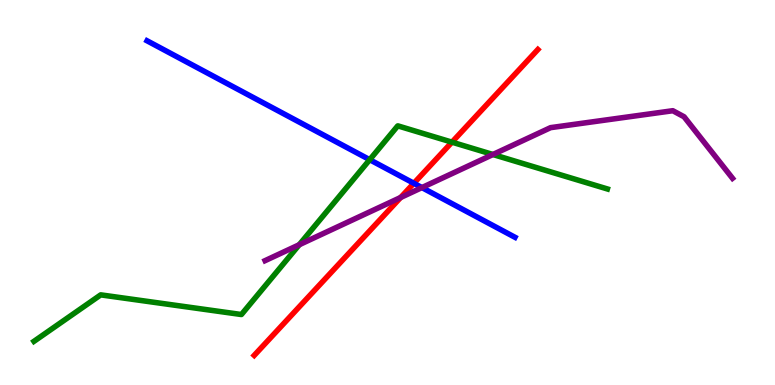[{'lines': ['blue', 'red'], 'intersections': [{'x': 5.34, 'y': 5.24}]}, {'lines': ['green', 'red'], 'intersections': [{'x': 5.83, 'y': 6.31}]}, {'lines': ['purple', 'red'], 'intersections': [{'x': 5.17, 'y': 4.87}]}, {'lines': ['blue', 'green'], 'intersections': [{'x': 4.77, 'y': 5.85}]}, {'lines': ['blue', 'purple'], 'intersections': [{'x': 5.44, 'y': 5.13}]}, {'lines': ['green', 'purple'], 'intersections': [{'x': 3.86, 'y': 3.64}, {'x': 6.36, 'y': 5.99}]}]